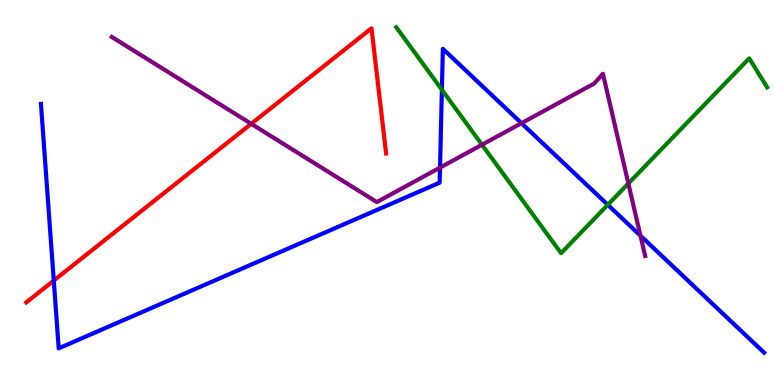[{'lines': ['blue', 'red'], 'intersections': [{'x': 0.694, 'y': 2.71}]}, {'lines': ['green', 'red'], 'intersections': []}, {'lines': ['purple', 'red'], 'intersections': [{'x': 3.24, 'y': 6.78}]}, {'lines': ['blue', 'green'], 'intersections': [{'x': 5.7, 'y': 7.67}, {'x': 7.84, 'y': 4.68}]}, {'lines': ['blue', 'purple'], 'intersections': [{'x': 5.68, 'y': 5.65}, {'x': 6.73, 'y': 6.8}, {'x': 8.26, 'y': 3.88}]}, {'lines': ['green', 'purple'], 'intersections': [{'x': 6.22, 'y': 6.24}, {'x': 8.11, 'y': 5.23}]}]